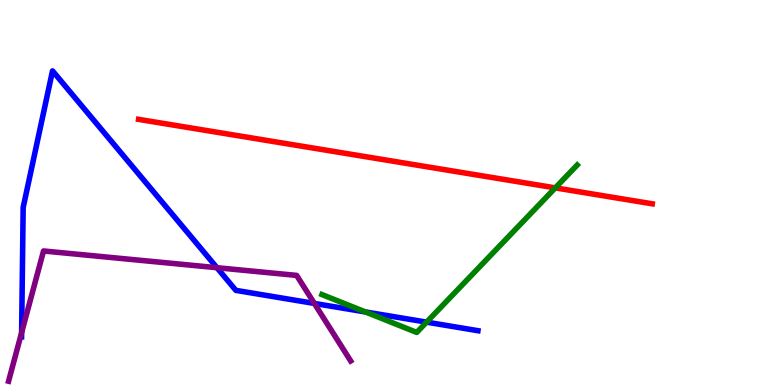[{'lines': ['blue', 'red'], 'intersections': []}, {'lines': ['green', 'red'], 'intersections': [{'x': 7.17, 'y': 5.12}]}, {'lines': ['purple', 'red'], 'intersections': []}, {'lines': ['blue', 'green'], 'intersections': [{'x': 4.72, 'y': 1.9}, {'x': 5.5, 'y': 1.63}]}, {'lines': ['blue', 'purple'], 'intersections': [{'x': 0.279, 'y': 1.36}, {'x': 2.8, 'y': 3.05}, {'x': 4.06, 'y': 2.12}]}, {'lines': ['green', 'purple'], 'intersections': []}]